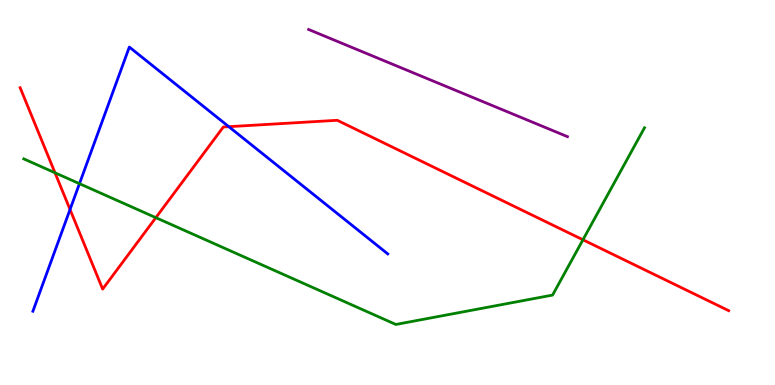[{'lines': ['blue', 'red'], 'intersections': [{'x': 0.904, 'y': 4.56}, {'x': 2.95, 'y': 6.71}]}, {'lines': ['green', 'red'], 'intersections': [{'x': 0.71, 'y': 5.51}, {'x': 2.01, 'y': 4.35}, {'x': 7.52, 'y': 3.77}]}, {'lines': ['purple', 'red'], 'intersections': []}, {'lines': ['blue', 'green'], 'intersections': [{'x': 1.03, 'y': 5.23}]}, {'lines': ['blue', 'purple'], 'intersections': []}, {'lines': ['green', 'purple'], 'intersections': []}]